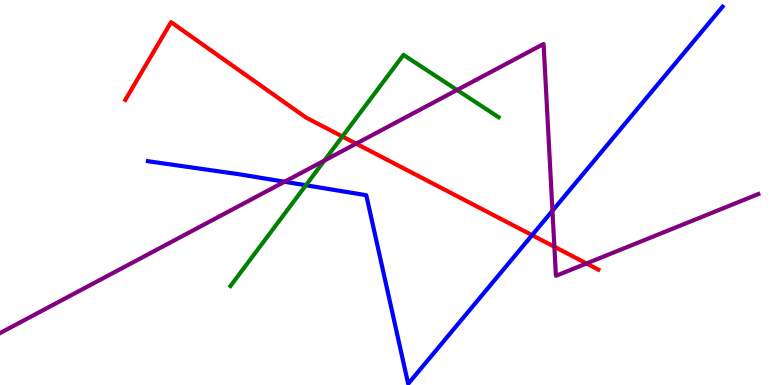[{'lines': ['blue', 'red'], 'intersections': [{'x': 6.87, 'y': 3.89}]}, {'lines': ['green', 'red'], 'intersections': [{'x': 4.42, 'y': 6.45}]}, {'lines': ['purple', 'red'], 'intersections': [{'x': 4.6, 'y': 6.27}, {'x': 7.15, 'y': 3.59}, {'x': 7.57, 'y': 3.16}]}, {'lines': ['blue', 'green'], 'intersections': [{'x': 3.95, 'y': 5.19}]}, {'lines': ['blue', 'purple'], 'intersections': [{'x': 3.67, 'y': 5.28}, {'x': 7.13, 'y': 4.53}]}, {'lines': ['green', 'purple'], 'intersections': [{'x': 4.19, 'y': 5.83}, {'x': 5.9, 'y': 7.66}]}]